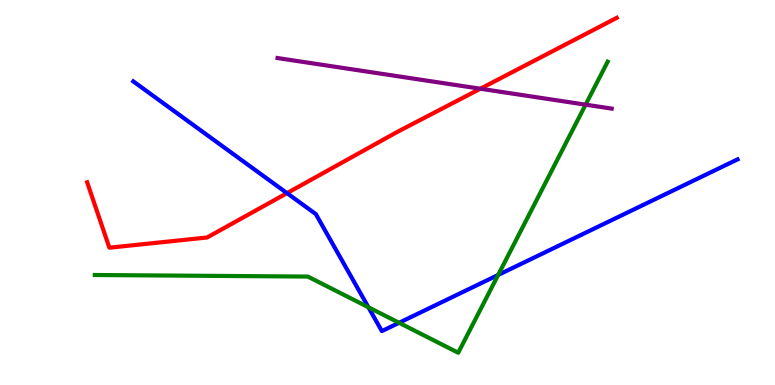[{'lines': ['blue', 'red'], 'intersections': [{'x': 3.7, 'y': 4.98}]}, {'lines': ['green', 'red'], 'intersections': []}, {'lines': ['purple', 'red'], 'intersections': [{'x': 6.2, 'y': 7.7}]}, {'lines': ['blue', 'green'], 'intersections': [{'x': 4.75, 'y': 2.02}, {'x': 5.15, 'y': 1.62}, {'x': 6.43, 'y': 2.86}]}, {'lines': ['blue', 'purple'], 'intersections': []}, {'lines': ['green', 'purple'], 'intersections': [{'x': 7.56, 'y': 7.28}]}]